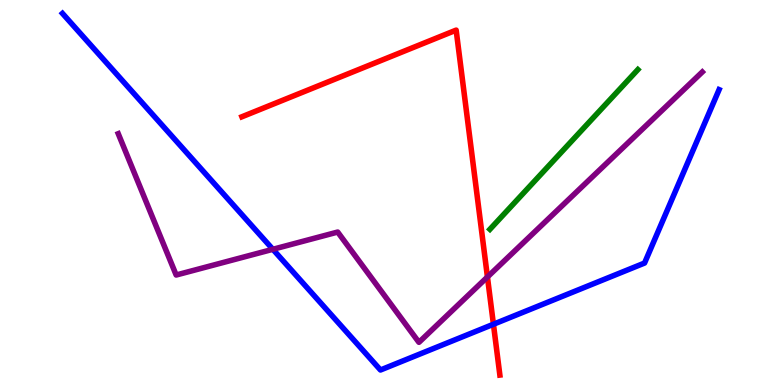[{'lines': ['blue', 'red'], 'intersections': [{'x': 6.37, 'y': 1.58}]}, {'lines': ['green', 'red'], 'intersections': []}, {'lines': ['purple', 'red'], 'intersections': [{'x': 6.29, 'y': 2.81}]}, {'lines': ['blue', 'green'], 'intersections': []}, {'lines': ['blue', 'purple'], 'intersections': [{'x': 3.52, 'y': 3.52}]}, {'lines': ['green', 'purple'], 'intersections': []}]